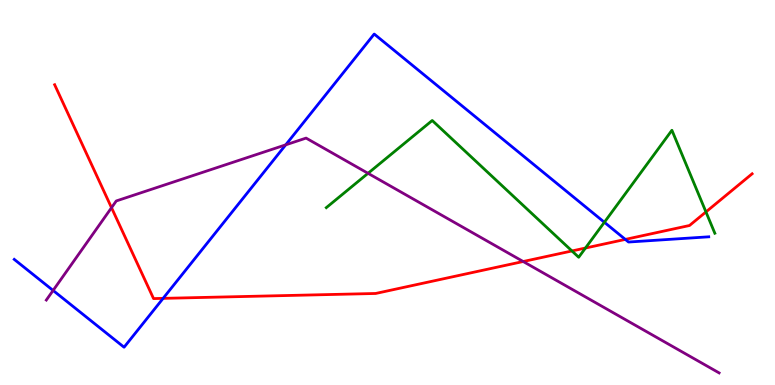[{'lines': ['blue', 'red'], 'intersections': [{'x': 2.1, 'y': 2.25}, {'x': 8.07, 'y': 3.78}]}, {'lines': ['green', 'red'], 'intersections': [{'x': 7.38, 'y': 3.48}, {'x': 7.55, 'y': 3.56}, {'x': 9.11, 'y': 4.5}]}, {'lines': ['purple', 'red'], 'intersections': [{'x': 1.44, 'y': 4.61}, {'x': 6.75, 'y': 3.21}]}, {'lines': ['blue', 'green'], 'intersections': [{'x': 7.8, 'y': 4.23}]}, {'lines': ['blue', 'purple'], 'intersections': [{'x': 0.685, 'y': 2.46}, {'x': 3.69, 'y': 6.24}]}, {'lines': ['green', 'purple'], 'intersections': [{'x': 4.75, 'y': 5.5}]}]